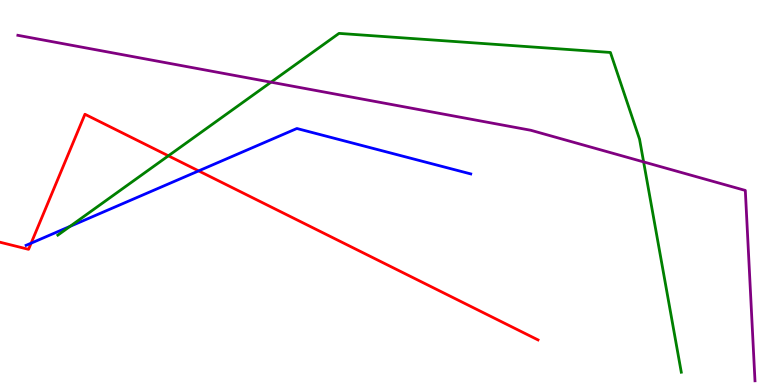[{'lines': ['blue', 'red'], 'intersections': [{'x': 0.402, 'y': 3.68}, {'x': 2.56, 'y': 5.56}]}, {'lines': ['green', 'red'], 'intersections': [{'x': 2.17, 'y': 5.95}]}, {'lines': ['purple', 'red'], 'intersections': []}, {'lines': ['blue', 'green'], 'intersections': [{'x': 0.903, 'y': 4.12}]}, {'lines': ['blue', 'purple'], 'intersections': []}, {'lines': ['green', 'purple'], 'intersections': [{'x': 3.5, 'y': 7.87}, {'x': 8.3, 'y': 5.79}]}]